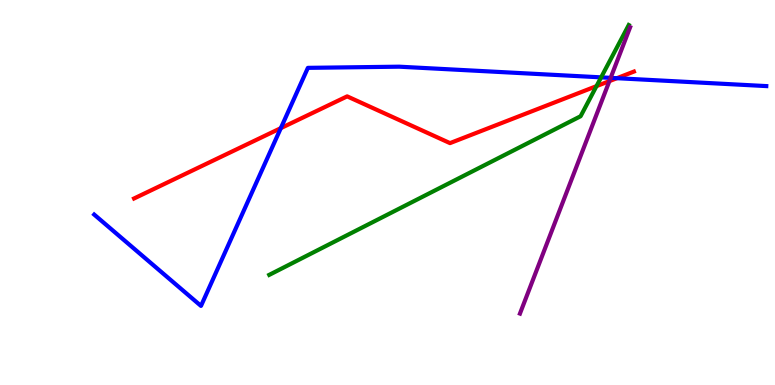[{'lines': ['blue', 'red'], 'intersections': [{'x': 3.62, 'y': 6.67}, {'x': 7.96, 'y': 7.97}]}, {'lines': ['green', 'red'], 'intersections': [{'x': 7.7, 'y': 7.76}]}, {'lines': ['purple', 'red'], 'intersections': [{'x': 7.86, 'y': 7.89}]}, {'lines': ['blue', 'green'], 'intersections': [{'x': 7.76, 'y': 7.99}]}, {'lines': ['blue', 'purple'], 'intersections': [{'x': 7.88, 'y': 7.98}]}, {'lines': ['green', 'purple'], 'intersections': []}]